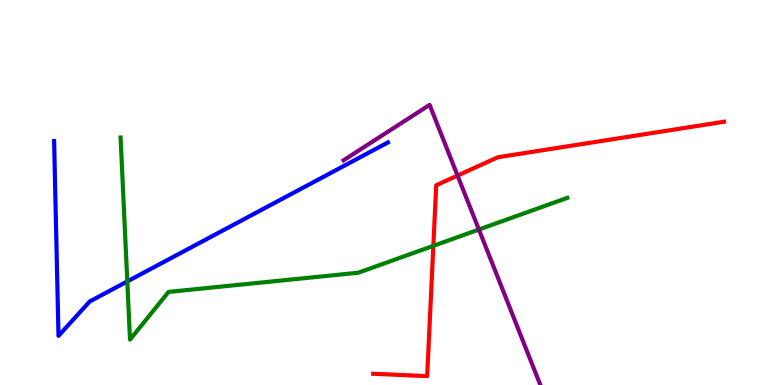[{'lines': ['blue', 'red'], 'intersections': []}, {'lines': ['green', 'red'], 'intersections': [{'x': 5.59, 'y': 3.61}]}, {'lines': ['purple', 'red'], 'intersections': [{'x': 5.9, 'y': 5.44}]}, {'lines': ['blue', 'green'], 'intersections': [{'x': 1.64, 'y': 2.69}]}, {'lines': ['blue', 'purple'], 'intersections': []}, {'lines': ['green', 'purple'], 'intersections': [{'x': 6.18, 'y': 4.04}]}]